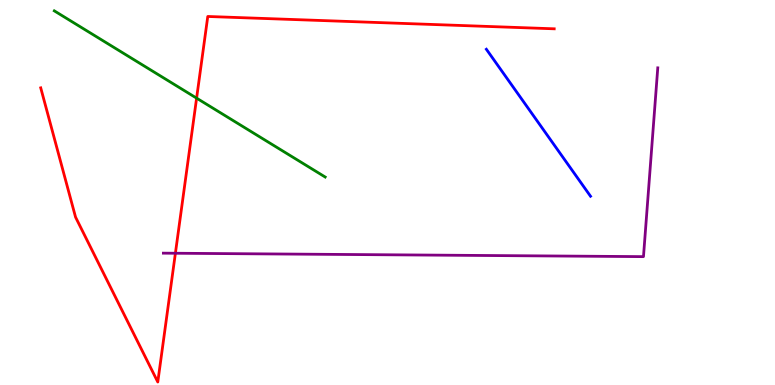[{'lines': ['blue', 'red'], 'intersections': []}, {'lines': ['green', 'red'], 'intersections': [{'x': 2.54, 'y': 7.45}]}, {'lines': ['purple', 'red'], 'intersections': [{'x': 2.26, 'y': 3.42}]}, {'lines': ['blue', 'green'], 'intersections': []}, {'lines': ['blue', 'purple'], 'intersections': []}, {'lines': ['green', 'purple'], 'intersections': []}]